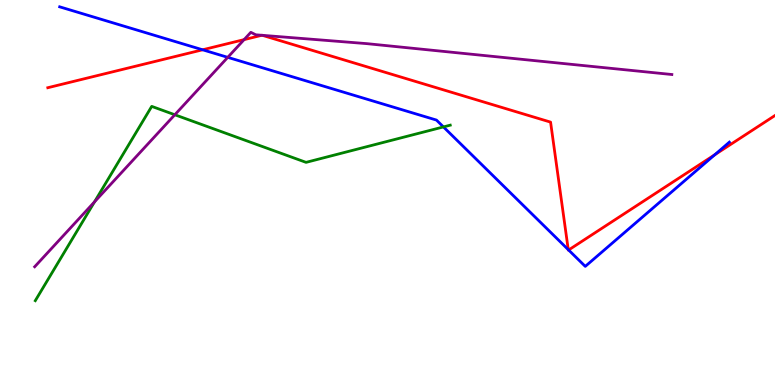[{'lines': ['blue', 'red'], 'intersections': [{'x': 2.61, 'y': 8.71}, {'x': 7.33, 'y': 3.52}, {'x': 7.34, 'y': 3.51}, {'x': 9.22, 'y': 5.98}]}, {'lines': ['green', 'red'], 'intersections': []}, {'lines': ['purple', 'red'], 'intersections': [{'x': 3.15, 'y': 8.97}, {'x': 3.38, 'y': 9.08}, {'x': 3.39, 'y': 9.08}]}, {'lines': ['blue', 'green'], 'intersections': [{'x': 5.72, 'y': 6.7}]}, {'lines': ['blue', 'purple'], 'intersections': [{'x': 2.94, 'y': 8.51}]}, {'lines': ['green', 'purple'], 'intersections': [{'x': 1.22, 'y': 4.76}, {'x': 2.26, 'y': 7.02}]}]